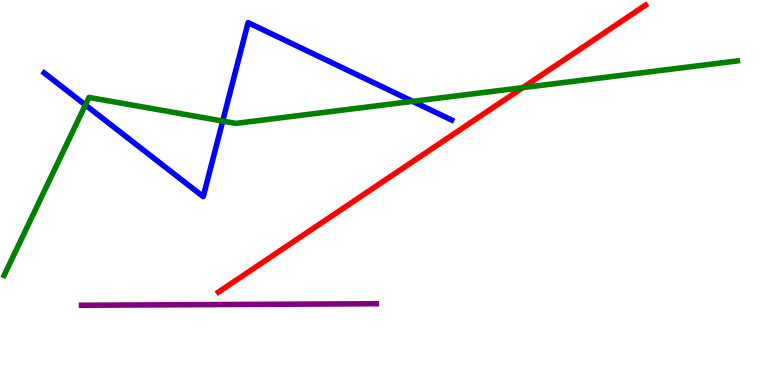[{'lines': ['blue', 'red'], 'intersections': []}, {'lines': ['green', 'red'], 'intersections': [{'x': 6.75, 'y': 7.72}]}, {'lines': ['purple', 'red'], 'intersections': []}, {'lines': ['blue', 'green'], 'intersections': [{'x': 1.1, 'y': 7.27}, {'x': 2.87, 'y': 6.86}, {'x': 5.32, 'y': 7.37}]}, {'lines': ['blue', 'purple'], 'intersections': []}, {'lines': ['green', 'purple'], 'intersections': []}]